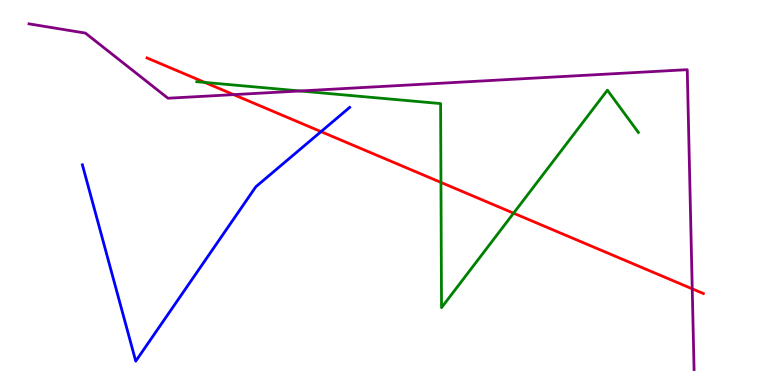[{'lines': ['blue', 'red'], 'intersections': [{'x': 4.14, 'y': 6.58}]}, {'lines': ['green', 'red'], 'intersections': [{'x': 2.64, 'y': 7.86}, {'x': 5.69, 'y': 5.26}, {'x': 6.63, 'y': 4.46}]}, {'lines': ['purple', 'red'], 'intersections': [{'x': 3.01, 'y': 7.54}, {'x': 8.93, 'y': 2.5}]}, {'lines': ['blue', 'green'], 'intersections': []}, {'lines': ['blue', 'purple'], 'intersections': []}, {'lines': ['green', 'purple'], 'intersections': [{'x': 3.87, 'y': 7.64}]}]